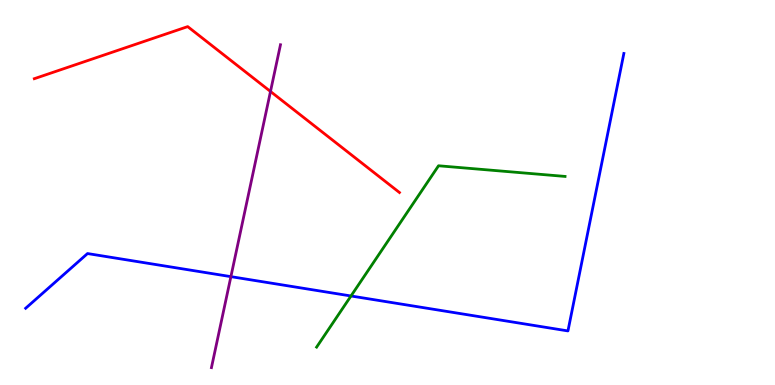[{'lines': ['blue', 'red'], 'intersections': []}, {'lines': ['green', 'red'], 'intersections': []}, {'lines': ['purple', 'red'], 'intersections': [{'x': 3.49, 'y': 7.62}]}, {'lines': ['blue', 'green'], 'intersections': [{'x': 4.53, 'y': 2.31}]}, {'lines': ['blue', 'purple'], 'intersections': [{'x': 2.98, 'y': 2.81}]}, {'lines': ['green', 'purple'], 'intersections': []}]